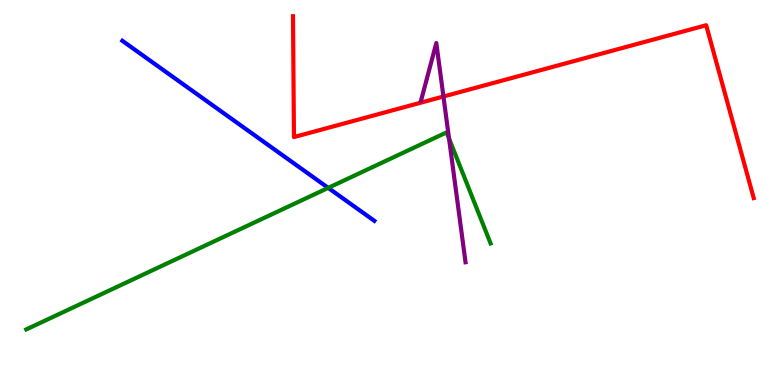[{'lines': ['blue', 'red'], 'intersections': []}, {'lines': ['green', 'red'], 'intersections': []}, {'lines': ['purple', 'red'], 'intersections': [{'x': 5.72, 'y': 7.49}]}, {'lines': ['blue', 'green'], 'intersections': [{'x': 4.24, 'y': 5.12}]}, {'lines': ['blue', 'purple'], 'intersections': []}, {'lines': ['green', 'purple'], 'intersections': [{'x': 5.79, 'y': 6.4}]}]